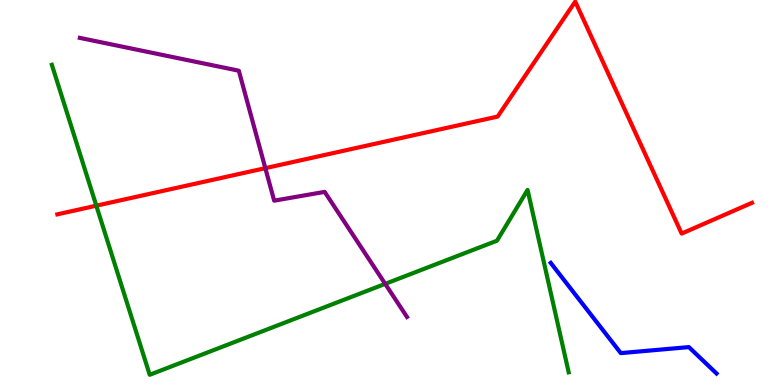[{'lines': ['blue', 'red'], 'intersections': []}, {'lines': ['green', 'red'], 'intersections': [{'x': 1.24, 'y': 4.66}]}, {'lines': ['purple', 'red'], 'intersections': [{'x': 3.42, 'y': 5.63}]}, {'lines': ['blue', 'green'], 'intersections': []}, {'lines': ['blue', 'purple'], 'intersections': []}, {'lines': ['green', 'purple'], 'intersections': [{'x': 4.97, 'y': 2.63}]}]